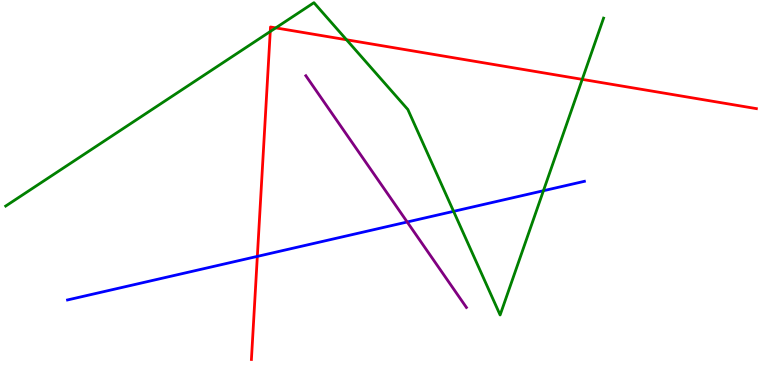[{'lines': ['blue', 'red'], 'intersections': [{'x': 3.32, 'y': 3.34}]}, {'lines': ['green', 'red'], 'intersections': [{'x': 3.49, 'y': 9.18}, {'x': 3.56, 'y': 9.28}, {'x': 4.47, 'y': 8.97}, {'x': 7.51, 'y': 7.94}]}, {'lines': ['purple', 'red'], 'intersections': []}, {'lines': ['blue', 'green'], 'intersections': [{'x': 5.85, 'y': 4.51}, {'x': 7.01, 'y': 5.05}]}, {'lines': ['blue', 'purple'], 'intersections': [{'x': 5.25, 'y': 4.23}]}, {'lines': ['green', 'purple'], 'intersections': []}]